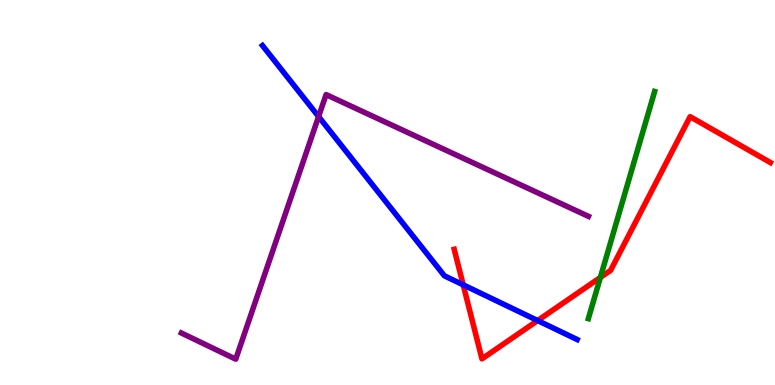[{'lines': ['blue', 'red'], 'intersections': [{'x': 5.98, 'y': 2.6}, {'x': 6.94, 'y': 1.67}]}, {'lines': ['green', 'red'], 'intersections': [{'x': 7.75, 'y': 2.79}]}, {'lines': ['purple', 'red'], 'intersections': []}, {'lines': ['blue', 'green'], 'intersections': []}, {'lines': ['blue', 'purple'], 'intersections': [{'x': 4.11, 'y': 6.97}]}, {'lines': ['green', 'purple'], 'intersections': []}]